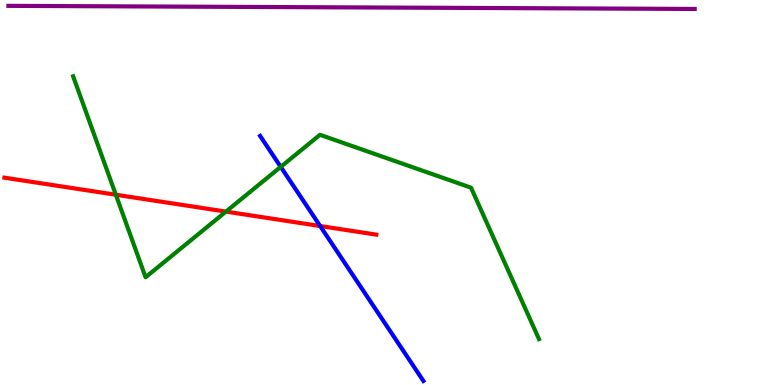[{'lines': ['blue', 'red'], 'intersections': [{'x': 4.13, 'y': 4.13}]}, {'lines': ['green', 'red'], 'intersections': [{'x': 1.49, 'y': 4.94}, {'x': 2.92, 'y': 4.5}]}, {'lines': ['purple', 'red'], 'intersections': []}, {'lines': ['blue', 'green'], 'intersections': [{'x': 3.62, 'y': 5.67}]}, {'lines': ['blue', 'purple'], 'intersections': []}, {'lines': ['green', 'purple'], 'intersections': []}]